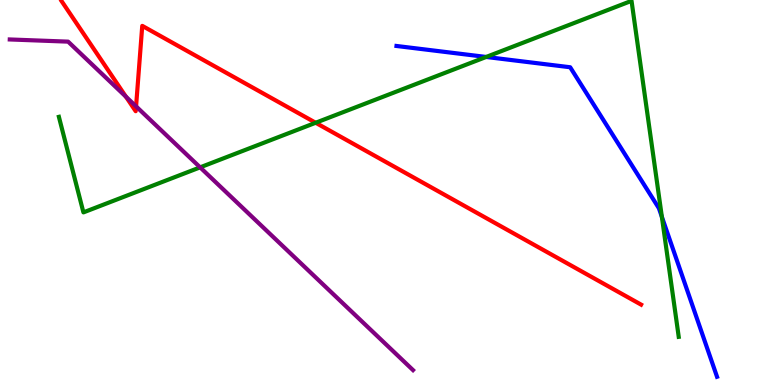[{'lines': ['blue', 'red'], 'intersections': []}, {'lines': ['green', 'red'], 'intersections': [{'x': 4.07, 'y': 6.81}]}, {'lines': ['purple', 'red'], 'intersections': [{'x': 1.62, 'y': 7.49}, {'x': 1.76, 'y': 7.24}]}, {'lines': ['blue', 'green'], 'intersections': [{'x': 6.27, 'y': 8.52}, {'x': 8.54, 'y': 4.37}]}, {'lines': ['blue', 'purple'], 'intersections': []}, {'lines': ['green', 'purple'], 'intersections': [{'x': 2.58, 'y': 5.65}]}]